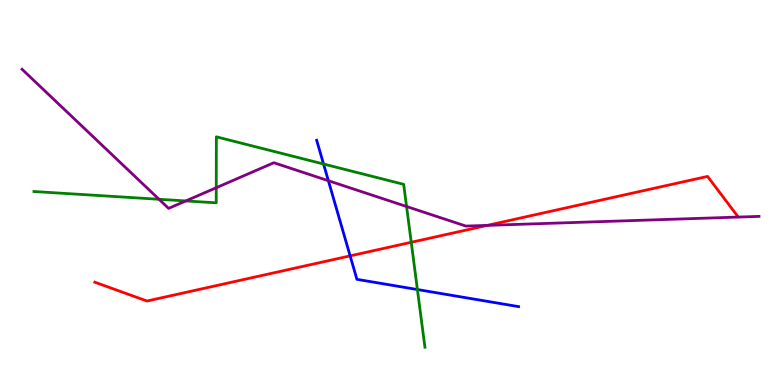[{'lines': ['blue', 'red'], 'intersections': [{'x': 4.52, 'y': 3.35}]}, {'lines': ['green', 'red'], 'intersections': [{'x': 5.31, 'y': 3.71}]}, {'lines': ['purple', 'red'], 'intersections': [{'x': 6.29, 'y': 4.15}]}, {'lines': ['blue', 'green'], 'intersections': [{'x': 4.17, 'y': 5.74}, {'x': 5.39, 'y': 2.48}]}, {'lines': ['blue', 'purple'], 'intersections': [{'x': 4.24, 'y': 5.31}]}, {'lines': ['green', 'purple'], 'intersections': [{'x': 2.05, 'y': 4.82}, {'x': 2.4, 'y': 4.78}, {'x': 2.79, 'y': 5.12}, {'x': 5.25, 'y': 4.64}]}]